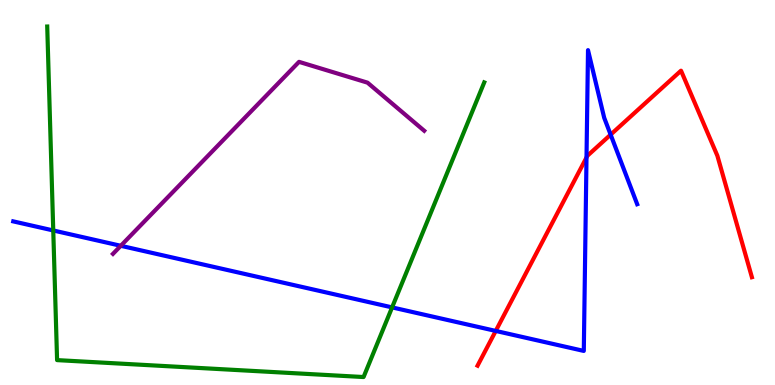[{'lines': ['blue', 'red'], 'intersections': [{'x': 6.4, 'y': 1.4}, {'x': 7.57, 'y': 5.91}, {'x': 7.88, 'y': 6.5}]}, {'lines': ['green', 'red'], 'intersections': []}, {'lines': ['purple', 'red'], 'intersections': []}, {'lines': ['blue', 'green'], 'intersections': [{'x': 0.687, 'y': 4.01}, {'x': 5.06, 'y': 2.02}]}, {'lines': ['blue', 'purple'], 'intersections': [{'x': 1.56, 'y': 3.62}]}, {'lines': ['green', 'purple'], 'intersections': []}]